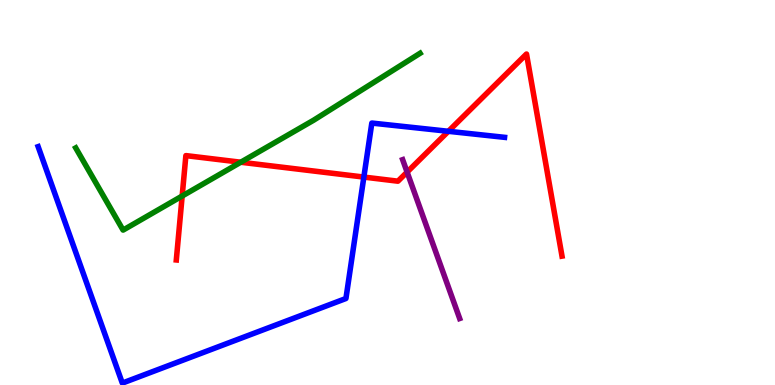[{'lines': ['blue', 'red'], 'intersections': [{'x': 4.69, 'y': 5.4}, {'x': 5.79, 'y': 6.59}]}, {'lines': ['green', 'red'], 'intersections': [{'x': 2.35, 'y': 4.91}, {'x': 3.11, 'y': 5.79}]}, {'lines': ['purple', 'red'], 'intersections': [{'x': 5.25, 'y': 5.53}]}, {'lines': ['blue', 'green'], 'intersections': []}, {'lines': ['blue', 'purple'], 'intersections': []}, {'lines': ['green', 'purple'], 'intersections': []}]